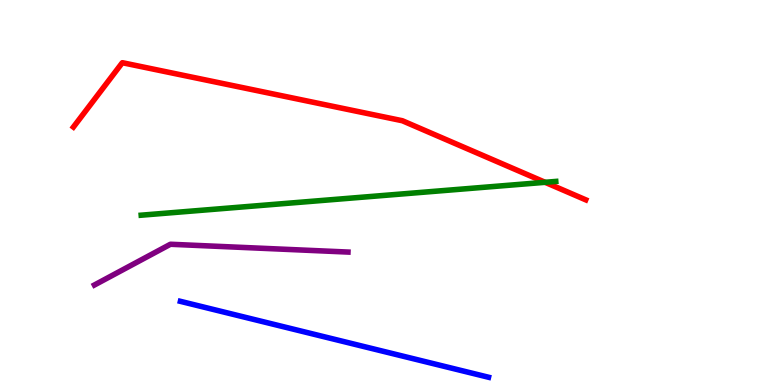[{'lines': ['blue', 'red'], 'intersections': []}, {'lines': ['green', 'red'], 'intersections': [{'x': 7.03, 'y': 5.26}]}, {'lines': ['purple', 'red'], 'intersections': []}, {'lines': ['blue', 'green'], 'intersections': []}, {'lines': ['blue', 'purple'], 'intersections': []}, {'lines': ['green', 'purple'], 'intersections': []}]